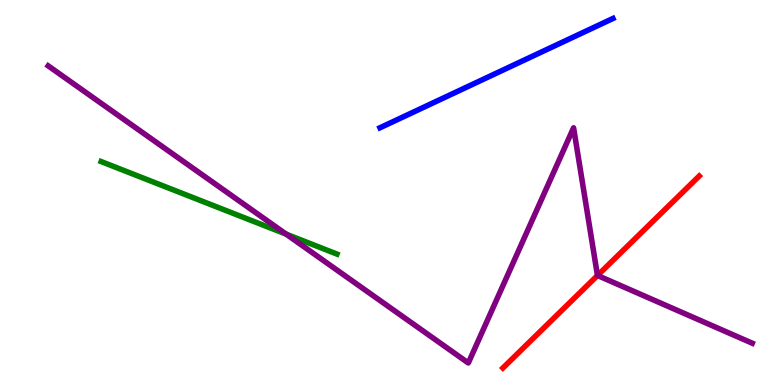[{'lines': ['blue', 'red'], 'intersections': []}, {'lines': ['green', 'red'], 'intersections': []}, {'lines': ['purple', 'red'], 'intersections': [{'x': 7.71, 'y': 2.84}]}, {'lines': ['blue', 'green'], 'intersections': []}, {'lines': ['blue', 'purple'], 'intersections': []}, {'lines': ['green', 'purple'], 'intersections': [{'x': 3.69, 'y': 3.92}]}]